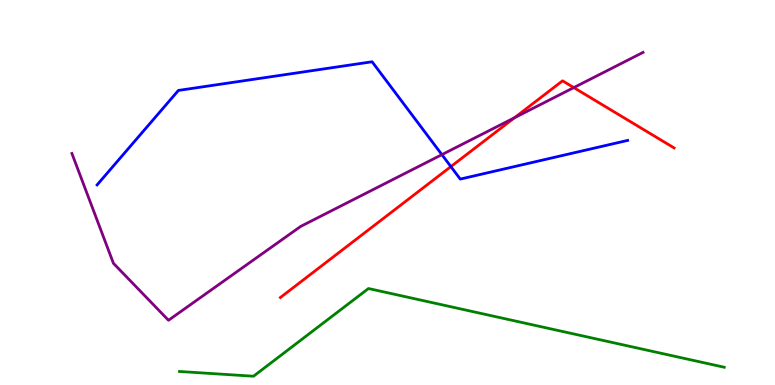[{'lines': ['blue', 'red'], 'intersections': [{'x': 5.82, 'y': 5.67}]}, {'lines': ['green', 'red'], 'intersections': []}, {'lines': ['purple', 'red'], 'intersections': [{'x': 6.64, 'y': 6.94}, {'x': 7.4, 'y': 7.72}]}, {'lines': ['blue', 'green'], 'intersections': []}, {'lines': ['blue', 'purple'], 'intersections': [{'x': 5.7, 'y': 5.98}]}, {'lines': ['green', 'purple'], 'intersections': []}]